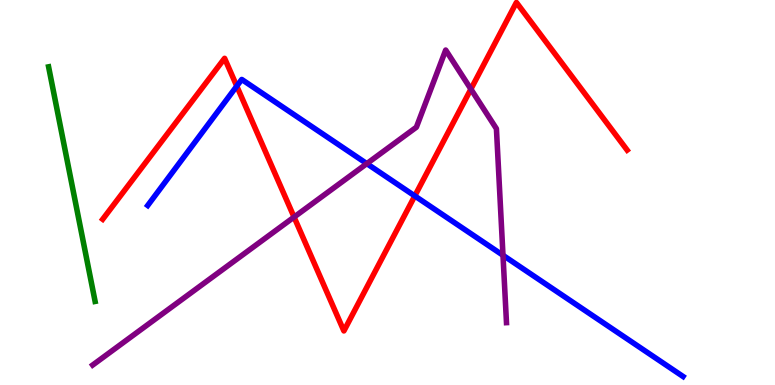[{'lines': ['blue', 'red'], 'intersections': [{'x': 3.06, 'y': 7.76}, {'x': 5.35, 'y': 4.91}]}, {'lines': ['green', 'red'], 'intersections': []}, {'lines': ['purple', 'red'], 'intersections': [{'x': 3.79, 'y': 4.36}, {'x': 6.08, 'y': 7.69}]}, {'lines': ['blue', 'green'], 'intersections': []}, {'lines': ['blue', 'purple'], 'intersections': [{'x': 4.73, 'y': 5.75}, {'x': 6.49, 'y': 3.37}]}, {'lines': ['green', 'purple'], 'intersections': []}]